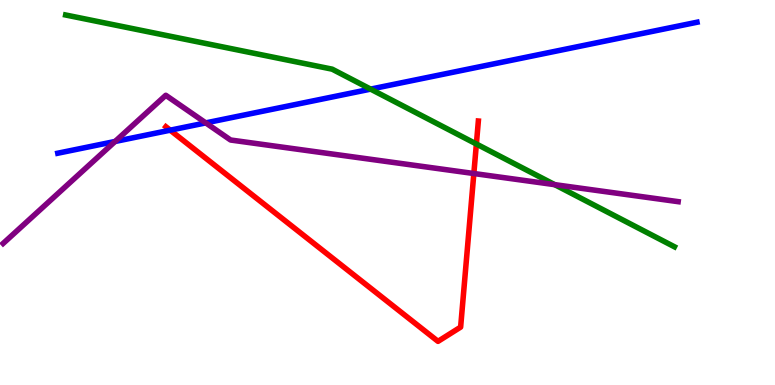[{'lines': ['blue', 'red'], 'intersections': [{'x': 2.2, 'y': 6.62}]}, {'lines': ['green', 'red'], 'intersections': [{'x': 6.15, 'y': 6.26}]}, {'lines': ['purple', 'red'], 'intersections': [{'x': 6.11, 'y': 5.49}]}, {'lines': ['blue', 'green'], 'intersections': [{'x': 4.78, 'y': 7.69}]}, {'lines': ['blue', 'purple'], 'intersections': [{'x': 1.48, 'y': 6.33}, {'x': 2.66, 'y': 6.81}]}, {'lines': ['green', 'purple'], 'intersections': [{'x': 7.16, 'y': 5.2}]}]